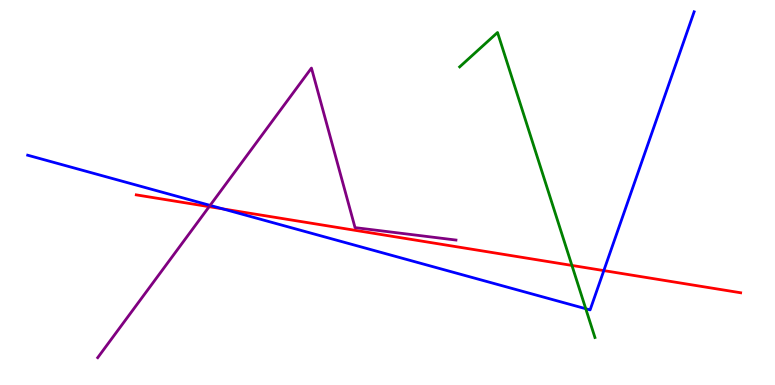[{'lines': ['blue', 'red'], 'intersections': [{'x': 2.88, 'y': 4.57}, {'x': 7.79, 'y': 2.97}]}, {'lines': ['green', 'red'], 'intersections': [{'x': 7.38, 'y': 3.11}]}, {'lines': ['purple', 'red'], 'intersections': [{'x': 2.7, 'y': 4.63}]}, {'lines': ['blue', 'green'], 'intersections': [{'x': 7.56, 'y': 1.98}]}, {'lines': ['blue', 'purple'], 'intersections': [{'x': 2.71, 'y': 4.67}]}, {'lines': ['green', 'purple'], 'intersections': []}]